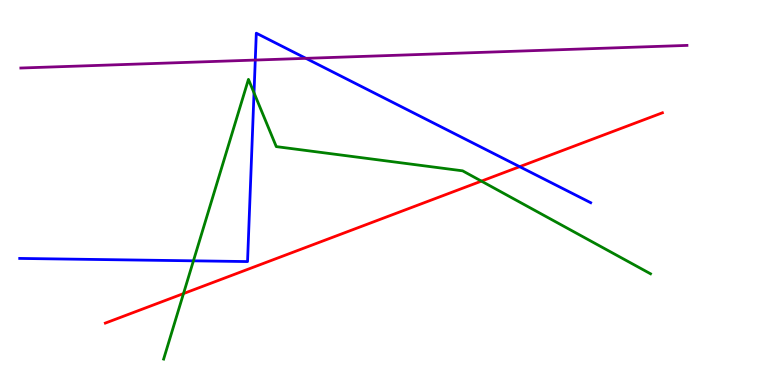[{'lines': ['blue', 'red'], 'intersections': [{'x': 6.71, 'y': 5.67}]}, {'lines': ['green', 'red'], 'intersections': [{'x': 2.37, 'y': 2.37}, {'x': 6.21, 'y': 5.3}]}, {'lines': ['purple', 'red'], 'intersections': []}, {'lines': ['blue', 'green'], 'intersections': [{'x': 2.5, 'y': 3.23}, {'x': 3.28, 'y': 7.59}]}, {'lines': ['blue', 'purple'], 'intersections': [{'x': 3.29, 'y': 8.44}, {'x': 3.95, 'y': 8.48}]}, {'lines': ['green', 'purple'], 'intersections': []}]